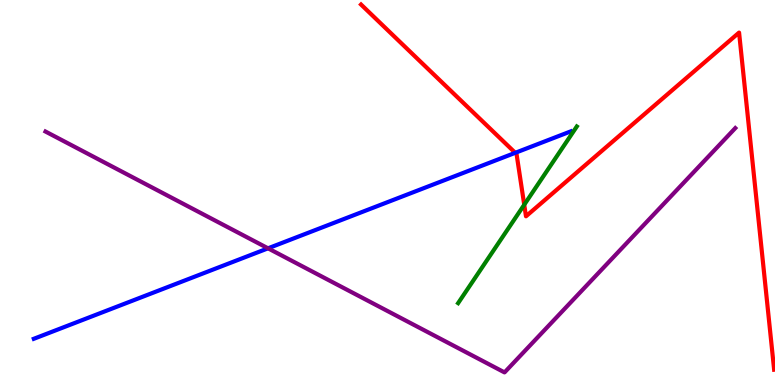[{'lines': ['blue', 'red'], 'intersections': [{'x': 6.65, 'y': 6.03}]}, {'lines': ['green', 'red'], 'intersections': [{'x': 6.76, 'y': 4.68}]}, {'lines': ['purple', 'red'], 'intersections': []}, {'lines': ['blue', 'green'], 'intersections': []}, {'lines': ['blue', 'purple'], 'intersections': [{'x': 3.46, 'y': 3.55}]}, {'lines': ['green', 'purple'], 'intersections': []}]